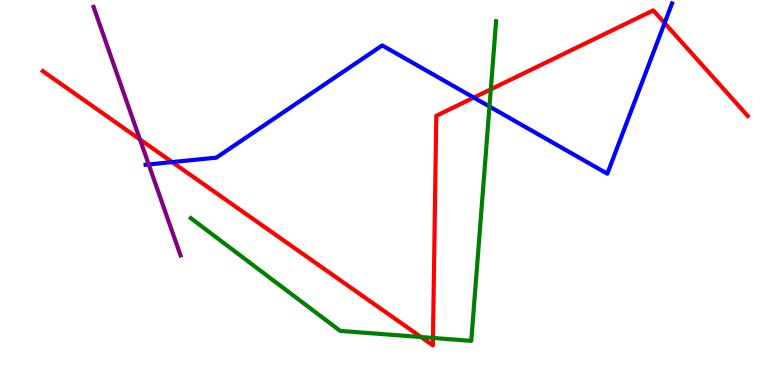[{'lines': ['blue', 'red'], 'intersections': [{'x': 2.22, 'y': 5.79}, {'x': 6.11, 'y': 7.47}, {'x': 8.58, 'y': 9.4}]}, {'lines': ['green', 'red'], 'intersections': [{'x': 5.43, 'y': 1.25}, {'x': 5.59, 'y': 1.22}, {'x': 6.33, 'y': 7.68}]}, {'lines': ['purple', 'red'], 'intersections': [{'x': 1.81, 'y': 6.38}]}, {'lines': ['blue', 'green'], 'intersections': [{'x': 6.32, 'y': 7.23}]}, {'lines': ['blue', 'purple'], 'intersections': [{'x': 1.92, 'y': 5.73}]}, {'lines': ['green', 'purple'], 'intersections': []}]